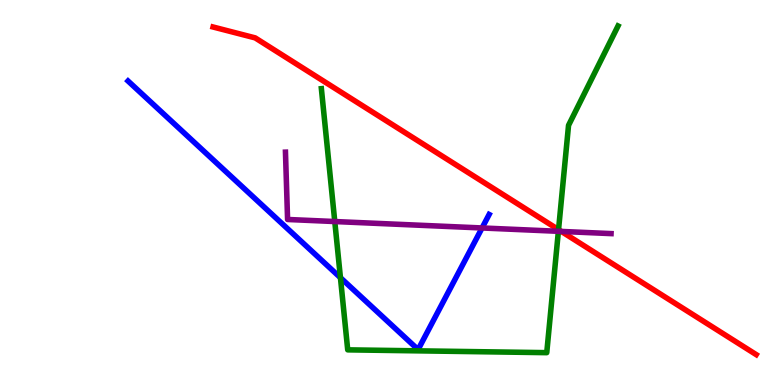[{'lines': ['blue', 'red'], 'intersections': []}, {'lines': ['green', 'red'], 'intersections': [{'x': 7.21, 'y': 4.03}]}, {'lines': ['purple', 'red'], 'intersections': [{'x': 7.24, 'y': 3.99}]}, {'lines': ['blue', 'green'], 'intersections': [{'x': 4.39, 'y': 2.79}]}, {'lines': ['blue', 'purple'], 'intersections': [{'x': 6.22, 'y': 4.08}]}, {'lines': ['green', 'purple'], 'intersections': [{'x': 4.32, 'y': 4.25}, {'x': 7.2, 'y': 3.99}]}]